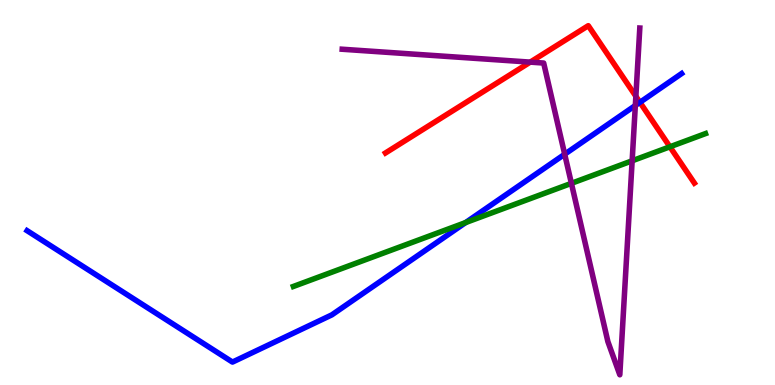[{'lines': ['blue', 'red'], 'intersections': [{'x': 8.26, 'y': 7.34}]}, {'lines': ['green', 'red'], 'intersections': [{'x': 8.64, 'y': 6.19}]}, {'lines': ['purple', 'red'], 'intersections': [{'x': 6.84, 'y': 8.39}, {'x': 8.2, 'y': 7.5}]}, {'lines': ['blue', 'green'], 'intersections': [{'x': 6.01, 'y': 4.22}]}, {'lines': ['blue', 'purple'], 'intersections': [{'x': 7.29, 'y': 5.99}, {'x': 8.2, 'y': 7.26}]}, {'lines': ['green', 'purple'], 'intersections': [{'x': 7.37, 'y': 5.24}, {'x': 8.16, 'y': 5.82}]}]